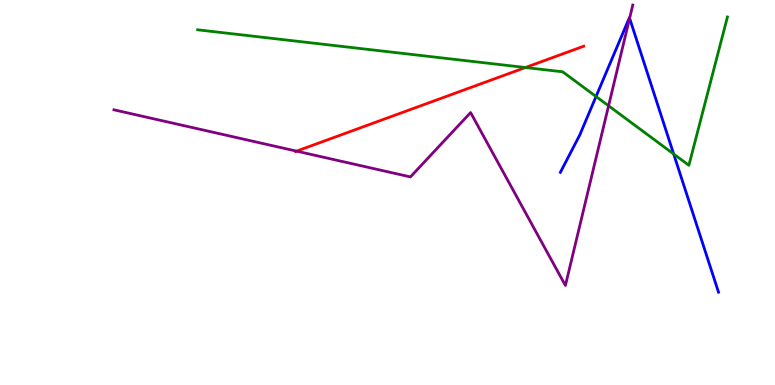[{'lines': ['blue', 'red'], 'intersections': []}, {'lines': ['green', 'red'], 'intersections': [{'x': 6.78, 'y': 8.25}]}, {'lines': ['purple', 'red'], 'intersections': [{'x': 3.83, 'y': 6.07}]}, {'lines': ['blue', 'green'], 'intersections': [{'x': 7.69, 'y': 7.49}, {'x': 8.69, 'y': 6.0}]}, {'lines': ['blue', 'purple'], 'intersections': [{'x': 8.12, 'y': 9.53}]}, {'lines': ['green', 'purple'], 'intersections': [{'x': 7.85, 'y': 7.25}]}]